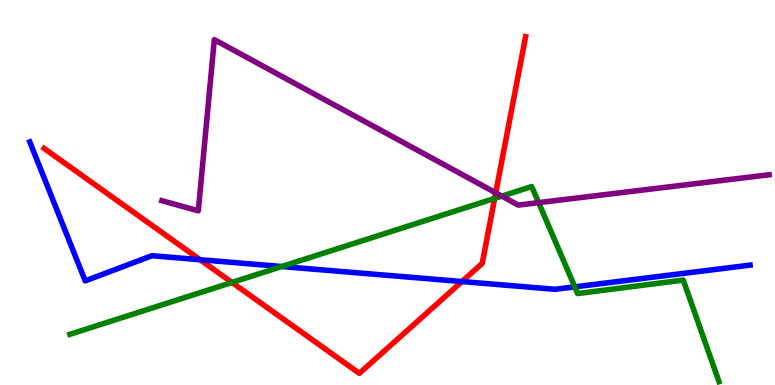[{'lines': ['blue', 'red'], 'intersections': [{'x': 2.58, 'y': 3.25}, {'x': 5.96, 'y': 2.69}]}, {'lines': ['green', 'red'], 'intersections': [{'x': 2.99, 'y': 2.66}, {'x': 6.38, 'y': 4.85}]}, {'lines': ['purple', 'red'], 'intersections': [{'x': 6.4, 'y': 4.99}]}, {'lines': ['blue', 'green'], 'intersections': [{'x': 3.64, 'y': 3.08}, {'x': 7.42, 'y': 2.55}]}, {'lines': ['blue', 'purple'], 'intersections': []}, {'lines': ['green', 'purple'], 'intersections': [{'x': 6.48, 'y': 4.91}, {'x': 6.95, 'y': 4.74}]}]